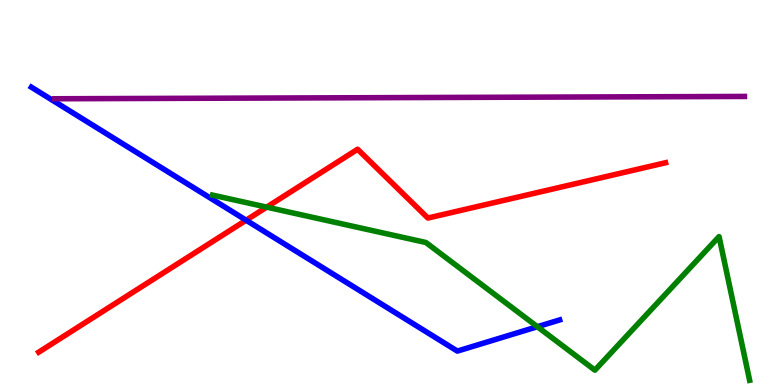[{'lines': ['blue', 'red'], 'intersections': [{'x': 3.18, 'y': 4.28}]}, {'lines': ['green', 'red'], 'intersections': [{'x': 3.44, 'y': 4.62}]}, {'lines': ['purple', 'red'], 'intersections': []}, {'lines': ['blue', 'green'], 'intersections': [{'x': 6.93, 'y': 1.51}]}, {'lines': ['blue', 'purple'], 'intersections': []}, {'lines': ['green', 'purple'], 'intersections': []}]